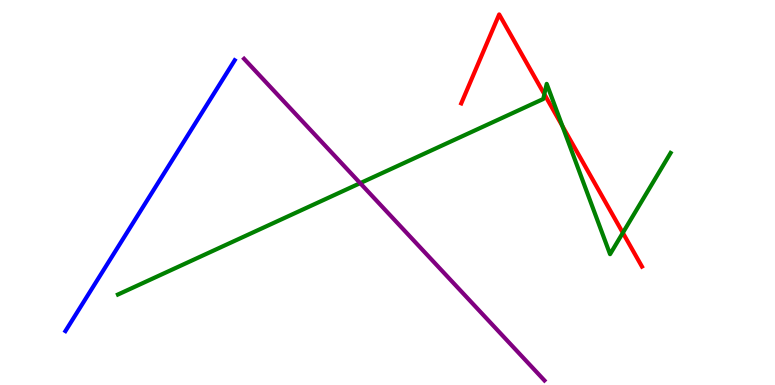[{'lines': ['blue', 'red'], 'intersections': []}, {'lines': ['green', 'red'], 'intersections': [{'x': 7.02, 'y': 7.55}, {'x': 7.26, 'y': 6.72}, {'x': 8.04, 'y': 3.95}]}, {'lines': ['purple', 'red'], 'intersections': []}, {'lines': ['blue', 'green'], 'intersections': []}, {'lines': ['blue', 'purple'], 'intersections': []}, {'lines': ['green', 'purple'], 'intersections': [{'x': 4.65, 'y': 5.24}]}]